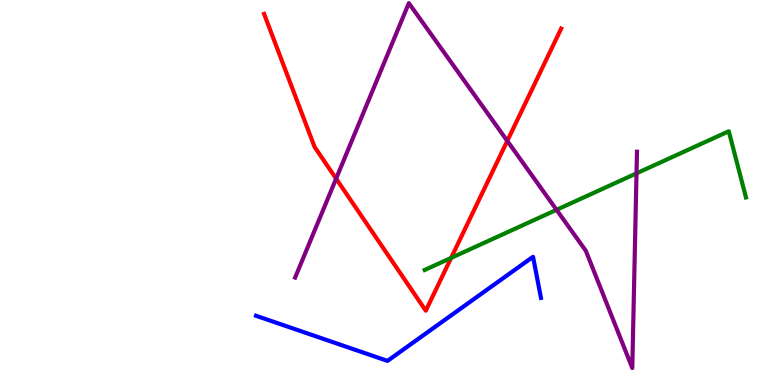[{'lines': ['blue', 'red'], 'intersections': []}, {'lines': ['green', 'red'], 'intersections': [{'x': 5.82, 'y': 3.3}]}, {'lines': ['purple', 'red'], 'intersections': [{'x': 4.34, 'y': 5.36}, {'x': 6.55, 'y': 6.34}]}, {'lines': ['blue', 'green'], 'intersections': []}, {'lines': ['blue', 'purple'], 'intersections': []}, {'lines': ['green', 'purple'], 'intersections': [{'x': 7.18, 'y': 4.55}, {'x': 8.21, 'y': 5.5}]}]